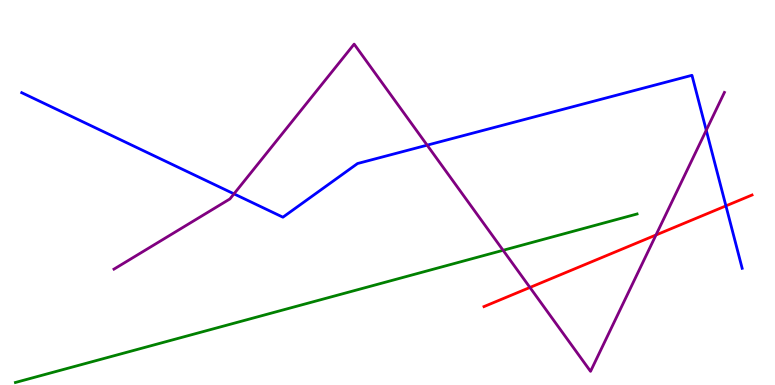[{'lines': ['blue', 'red'], 'intersections': [{'x': 9.37, 'y': 4.65}]}, {'lines': ['green', 'red'], 'intersections': []}, {'lines': ['purple', 'red'], 'intersections': [{'x': 6.84, 'y': 2.53}, {'x': 8.46, 'y': 3.9}]}, {'lines': ['blue', 'green'], 'intersections': []}, {'lines': ['blue', 'purple'], 'intersections': [{'x': 3.02, 'y': 4.96}, {'x': 5.51, 'y': 6.23}, {'x': 9.11, 'y': 6.62}]}, {'lines': ['green', 'purple'], 'intersections': [{'x': 6.49, 'y': 3.5}]}]